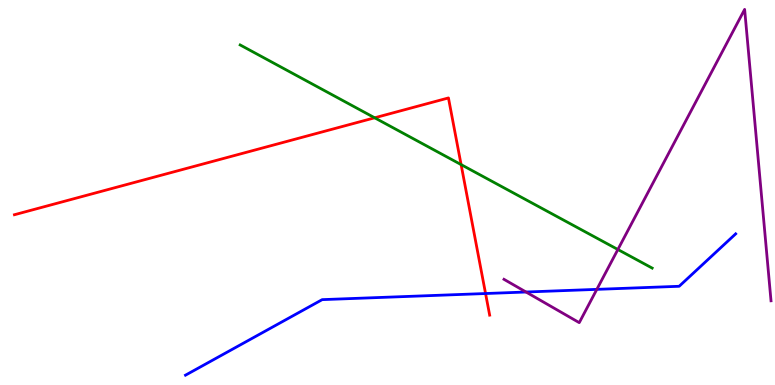[{'lines': ['blue', 'red'], 'intersections': [{'x': 6.27, 'y': 2.38}]}, {'lines': ['green', 'red'], 'intersections': [{'x': 4.83, 'y': 6.94}, {'x': 5.95, 'y': 5.72}]}, {'lines': ['purple', 'red'], 'intersections': []}, {'lines': ['blue', 'green'], 'intersections': []}, {'lines': ['blue', 'purple'], 'intersections': [{'x': 6.79, 'y': 2.42}, {'x': 7.7, 'y': 2.48}]}, {'lines': ['green', 'purple'], 'intersections': [{'x': 7.97, 'y': 3.52}]}]